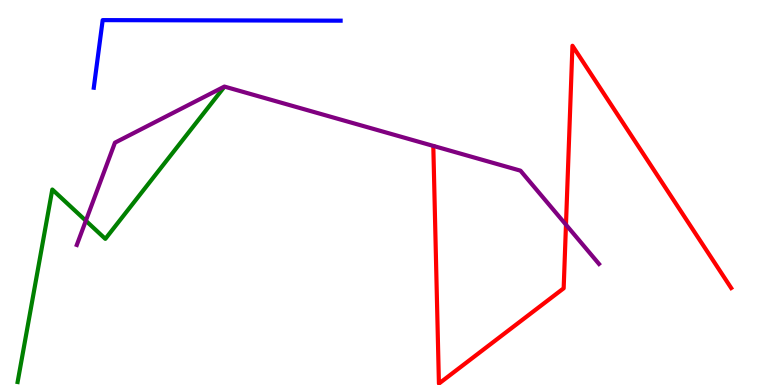[{'lines': ['blue', 'red'], 'intersections': []}, {'lines': ['green', 'red'], 'intersections': []}, {'lines': ['purple', 'red'], 'intersections': [{'x': 7.3, 'y': 4.16}]}, {'lines': ['blue', 'green'], 'intersections': []}, {'lines': ['blue', 'purple'], 'intersections': []}, {'lines': ['green', 'purple'], 'intersections': [{'x': 1.11, 'y': 4.27}]}]